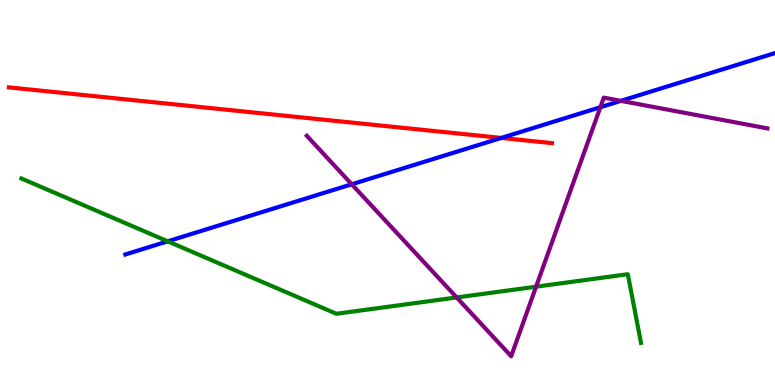[{'lines': ['blue', 'red'], 'intersections': [{'x': 6.47, 'y': 6.42}]}, {'lines': ['green', 'red'], 'intersections': []}, {'lines': ['purple', 'red'], 'intersections': []}, {'lines': ['blue', 'green'], 'intersections': [{'x': 2.16, 'y': 3.73}]}, {'lines': ['blue', 'purple'], 'intersections': [{'x': 4.54, 'y': 5.21}, {'x': 7.75, 'y': 7.22}, {'x': 8.01, 'y': 7.38}]}, {'lines': ['green', 'purple'], 'intersections': [{'x': 5.89, 'y': 2.27}, {'x': 6.92, 'y': 2.55}]}]